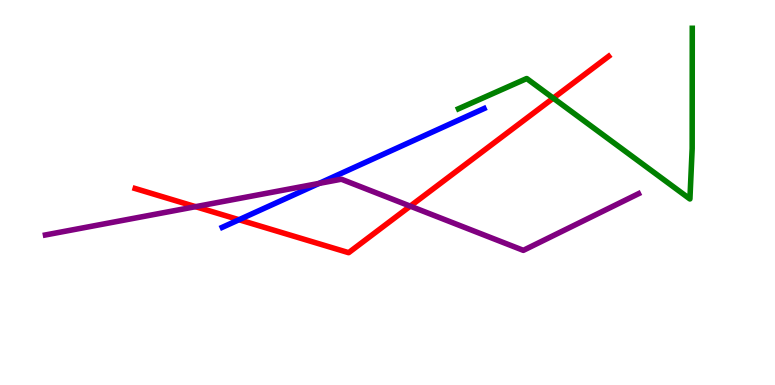[{'lines': ['blue', 'red'], 'intersections': [{'x': 3.08, 'y': 4.29}]}, {'lines': ['green', 'red'], 'intersections': [{'x': 7.14, 'y': 7.45}]}, {'lines': ['purple', 'red'], 'intersections': [{'x': 2.52, 'y': 4.63}, {'x': 5.29, 'y': 4.65}]}, {'lines': ['blue', 'green'], 'intersections': []}, {'lines': ['blue', 'purple'], 'intersections': [{'x': 4.12, 'y': 5.24}]}, {'lines': ['green', 'purple'], 'intersections': []}]